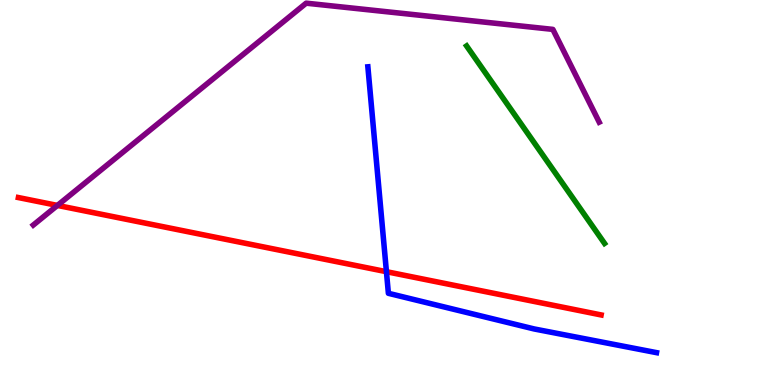[{'lines': ['blue', 'red'], 'intersections': [{'x': 4.99, 'y': 2.94}]}, {'lines': ['green', 'red'], 'intersections': []}, {'lines': ['purple', 'red'], 'intersections': [{'x': 0.741, 'y': 4.66}]}, {'lines': ['blue', 'green'], 'intersections': []}, {'lines': ['blue', 'purple'], 'intersections': []}, {'lines': ['green', 'purple'], 'intersections': []}]